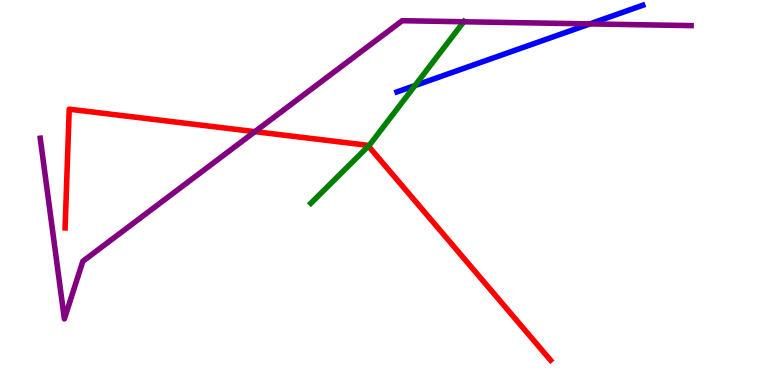[{'lines': ['blue', 'red'], 'intersections': []}, {'lines': ['green', 'red'], 'intersections': [{'x': 4.75, 'y': 6.2}]}, {'lines': ['purple', 'red'], 'intersections': [{'x': 3.29, 'y': 6.58}]}, {'lines': ['blue', 'green'], 'intersections': [{'x': 5.35, 'y': 7.78}]}, {'lines': ['blue', 'purple'], 'intersections': [{'x': 7.61, 'y': 9.38}]}, {'lines': ['green', 'purple'], 'intersections': [{'x': 5.98, 'y': 9.43}]}]